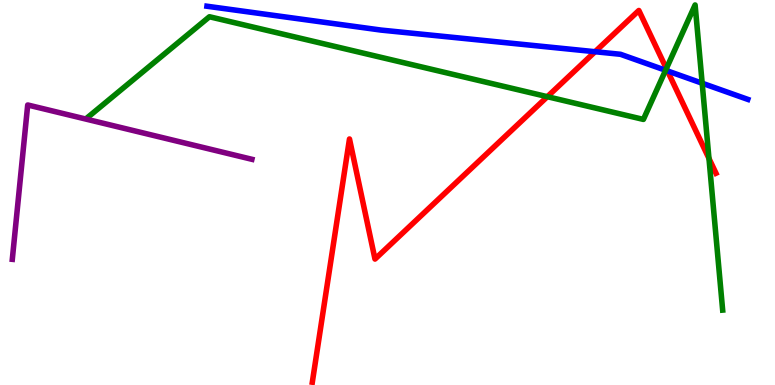[{'lines': ['blue', 'red'], 'intersections': [{'x': 7.68, 'y': 8.66}, {'x': 8.61, 'y': 8.16}]}, {'lines': ['green', 'red'], 'intersections': [{'x': 7.06, 'y': 7.49}, {'x': 8.6, 'y': 8.22}, {'x': 9.15, 'y': 5.88}]}, {'lines': ['purple', 'red'], 'intersections': []}, {'lines': ['blue', 'green'], 'intersections': [{'x': 8.59, 'y': 8.17}, {'x': 9.06, 'y': 7.84}]}, {'lines': ['blue', 'purple'], 'intersections': []}, {'lines': ['green', 'purple'], 'intersections': []}]